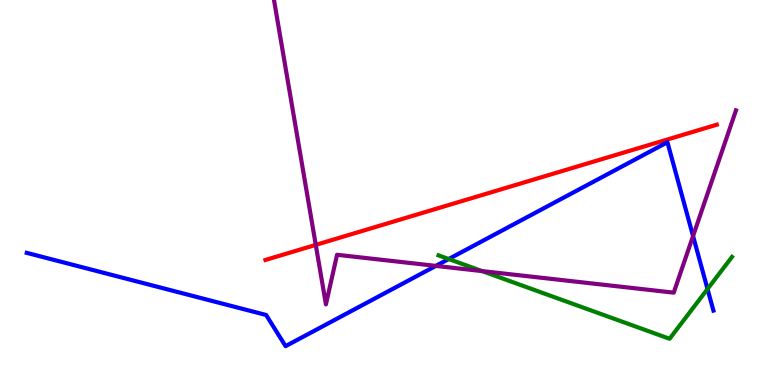[{'lines': ['blue', 'red'], 'intersections': []}, {'lines': ['green', 'red'], 'intersections': []}, {'lines': ['purple', 'red'], 'intersections': [{'x': 4.07, 'y': 3.64}]}, {'lines': ['blue', 'green'], 'intersections': [{'x': 5.79, 'y': 3.27}, {'x': 9.13, 'y': 2.49}]}, {'lines': ['blue', 'purple'], 'intersections': [{'x': 5.62, 'y': 3.09}, {'x': 8.94, 'y': 3.87}]}, {'lines': ['green', 'purple'], 'intersections': [{'x': 6.22, 'y': 2.96}]}]